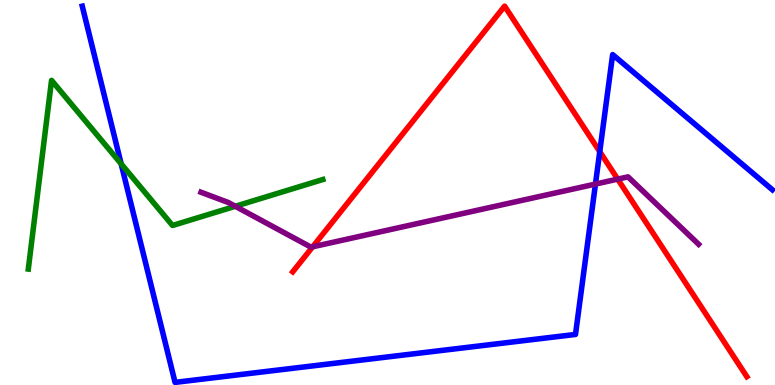[{'lines': ['blue', 'red'], 'intersections': [{'x': 7.74, 'y': 6.06}]}, {'lines': ['green', 'red'], 'intersections': []}, {'lines': ['purple', 'red'], 'intersections': [{'x': 4.03, 'y': 3.59}, {'x': 7.97, 'y': 5.35}]}, {'lines': ['blue', 'green'], 'intersections': [{'x': 1.56, 'y': 5.74}]}, {'lines': ['blue', 'purple'], 'intersections': [{'x': 7.68, 'y': 5.22}]}, {'lines': ['green', 'purple'], 'intersections': [{'x': 3.04, 'y': 4.64}]}]